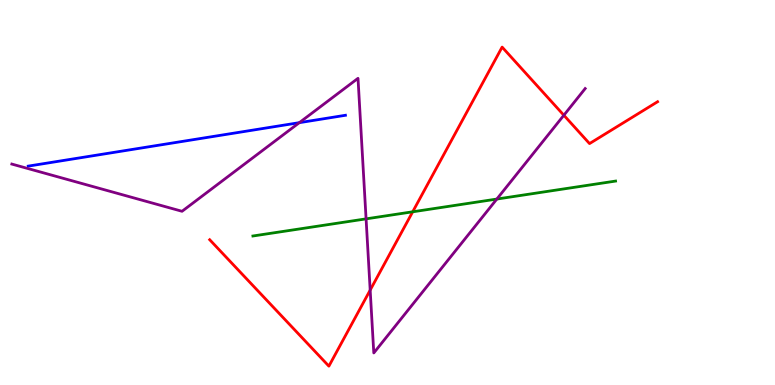[{'lines': ['blue', 'red'], 'intersections': []}, {'lines': ['green', 'red'], 'intersections': [{'x': 5.33, 'y': 4.5}]}, {'lines': ['purple', 'red'], 'intersections': [{'x': 4.78, 'y': 2.47}, {'x': 7.28, 'y': 7.01}]}, {'lines': ['blue', 'green'], 'intersections': []}, {'lines': ['blue', 'purple'], 'intersections': [{'x': 3.86, 'y': 6.81}]}, {'lines': ['green', 'purple'], 'intersections': [{'x': 4.72, 'y': 4.32}, {'x': 6.41, 'y': 4.83}]}]